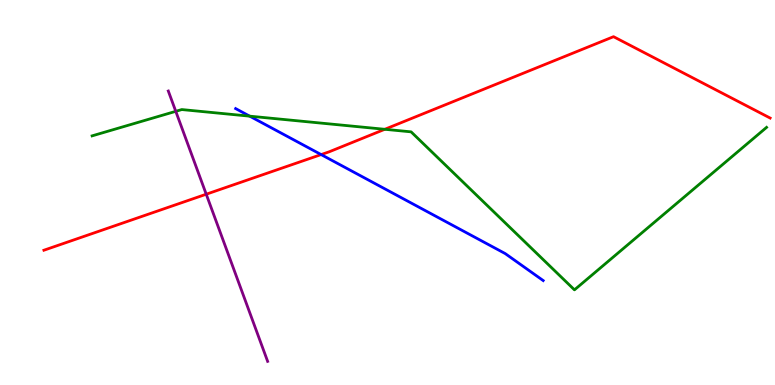[{'lines': ['blue', 'red'], 'intersections': [{'x': 4.14, 'y': 5.99}]}, {'lines': ['green', 'red'], 'intersections': [{'x': 4.96, 'y': 6.64}]}, {'lines': ['purple', 'red'], 'intersections': [{'x': 2.66, 'y': 4.96}]}, {'lines': ['blue', 'green'], 'intersections': [{'x': 3.22, 'y': 6.98}]}, {'lines': ['blue', 'purple'], 'intersections': []}, {'lines': ['green', 'purple'], 'intersections': [{'x': 2.27, 'y': 7.11}]}]